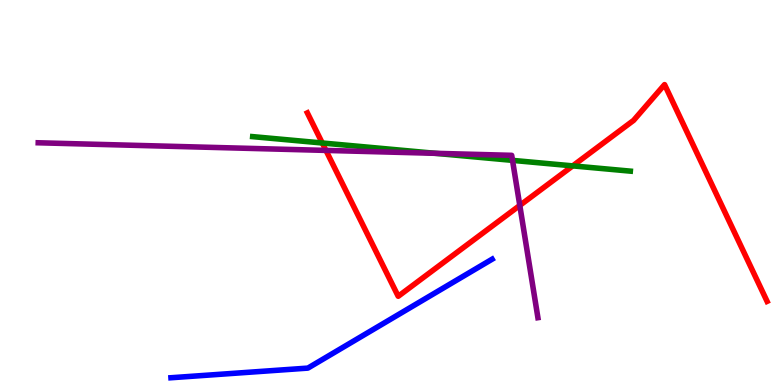[{'lines': ['blue', 'red'], 'intersections': []}, {'lines': ['green', 'red'], 'intersections': [{'x': 4.16, 'y': 6.29}, {'x': 7.39, 'y': 5.69}]}, {'lines': ['purple', 'red'], 'intersections': [{'x': 4.21, 'y': 6.09}, {'x': 6.71, 'y': 4.66}]}, {'lines': ['blue', 'green'], 'intersections': []}, {'lines': ['blue', 'purple'], 'intersections': []}, {'lines': ['green', 'purple'], 'intersections': [{'x': 5.62, 'y': 6.02}, {'x': 6.61, 'y': 5.83}]}]